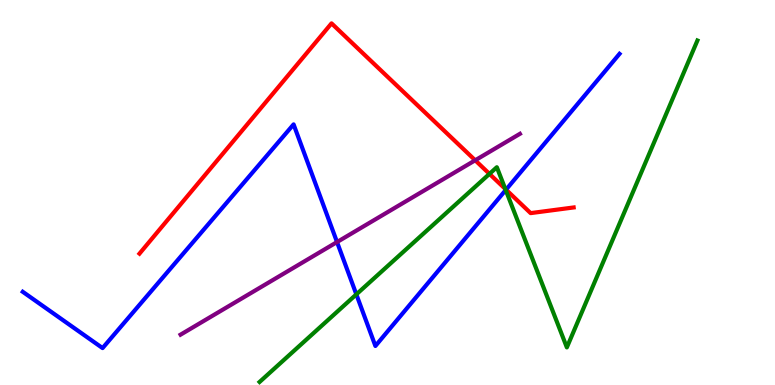[{'lines': ['blue', 'red'], 'intersections': [{'x': 6.53, 'y': 5.07}]}, {'lines': ['green', 'red'], 'intersections': [{'x': 6.32, 'y': 5.48}, {'x': 6.52, 'y': 5.09}]}, {'lines': ['purple', 'red'], 'intersections': [{'x': 6.13, 'y': 5.84}]}, {'lines': ['blue', 'green'], 'intersections': [{'x': 4.6, 'y': 2.35}, {'x': 6.53, 'y': 5.06}]}, {'lines': ['blue', 'purple'], 'intersections': [{'x': 4.35, 'y': 3.71}]}, {'lines': ['green', 'purple'], 'intersections': []}]